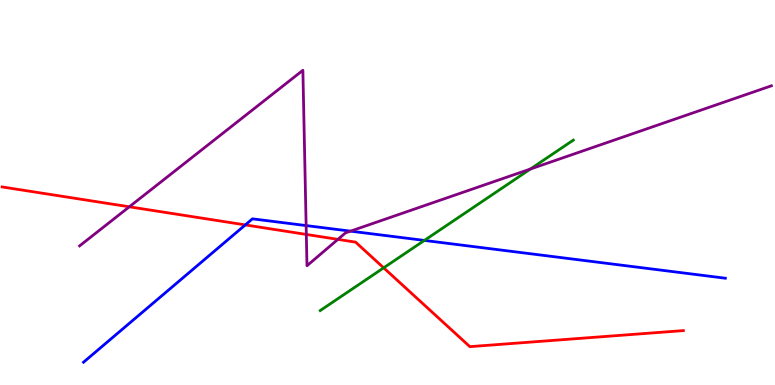[{'lines': ['blue', 'red'], 'intersections': [{'x': 3.17, 'y': 4.16}]}, {'lines': ['green', 'red'], 'intersections': [{'x': 4.95, 'y': 3.04}]}, {'lines': ['purple', 'red'], 'intersections': [{'x': 1.67, 'y': 4.63}, {'x': 3.95, 'y': 3.91}, {'x': 4.36, 'y': 3.78}]}, {'lines': ['blue', 'green'], 'intersections': [{'x': 5.48, 'y': 3.76}]}, {'lines': ['blue', 'purple'], 'intersections': [{'x': 3.95, 'y': 4.14}, {'x': 4.52, 'y': 4.0}]}, {'lines': ['green', 'purple'], 'intersections': [{'x': 6.84, 'y': 5.61}]}]